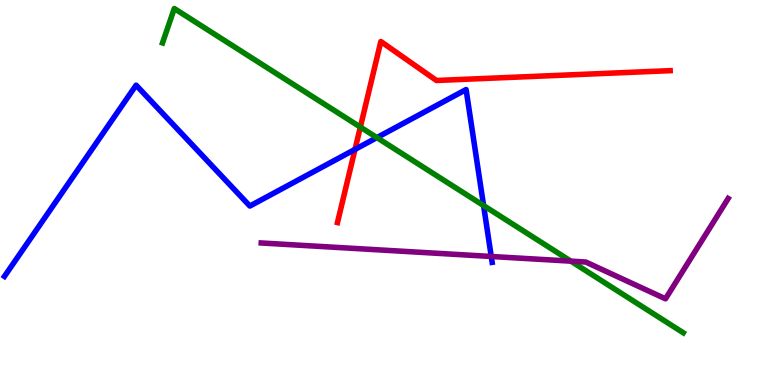[{'lines': ['blue', 'red'], 'intersections': [{'x': 4.58, 'y': 6.12}]}, {'lines': ['green', 'red'], 'intersections': [{'x': 4.65, 'y': 6.7}]}, {'lines': ['purple', 'red'], 'intersections': []}, {'lines': ['blue', 'green'], 'intersections': [{'x': 4.86, 'y': 6.43}, {'x': 6.24, 'y': 4.66}]}, {'lines': ['blue', 'purple'], 'intersections': [{'x': 6.34, 'y': 3.34}]}, {'lines': ['green', 'purple'], 'intersections': [{'x': 7.37, 'y': 3.22}]}]